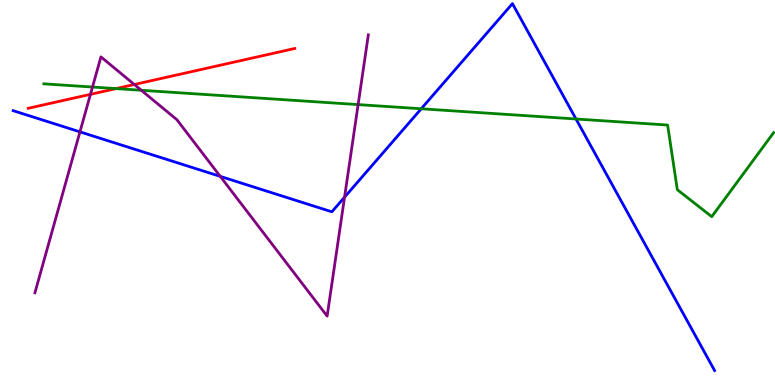[{'lines': ['blue', 'red'], 'intersections': []}, {'lines': ['green', 'red'], 'intersections': [{'x': 1.5, 'y': 7.7}]}, {'lines': ['purple', 'red'], 'intersections': [{'x': 1.17, 'y': 7.55}, {'x': 1.73, 'y': 7.81}]}, {'lines': ['blue', 'green'], 'intersections': [{'x': 5.44, 'y': 7.17}, {'x': 7.43, 'y': 6.91}]}, {'lines': ['blue', 'purple'], 'intersections': [{'x': 1.03, 'y': 6.58}, {'x': 2.84, 'y': 5.42}, {'x': 4.45, 'y': 4.88}]}, {'lines': ['green', 'purple'], 'intersections': [{'x': 1.19, 'y': 7.74}, {'x': 1.82, 'y': 7.66}, {'x': 4.62, 'y': 7.28}]}]